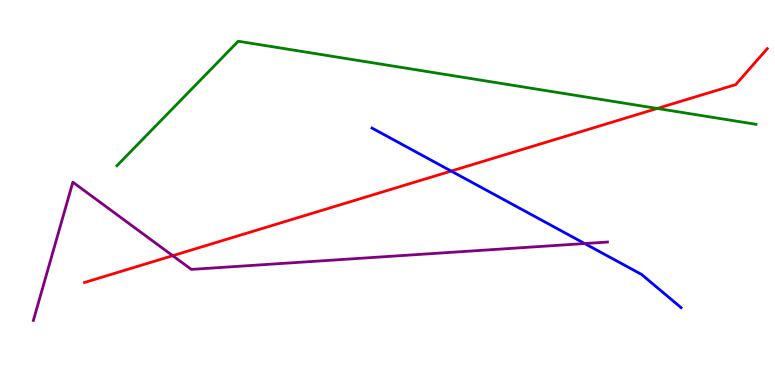[{'lines': ['blue', 'red'], 'intersections': [{'x': 5.82, 'y': 5.56}]}, {'lines': ['green', 'red'], 'intersections': [{'x': 8.48, 'y': 7.18}]}, {'lines': ['purple', 'red'], 'intersections': [{'x': 2.23, 'y': 3.36}]}, {'lines': ['blue', 'green'], 'intersections': []}, {'lines': ['blue', 'purple'], 'intersections': [{'x': 7.54, 'y': 3.67}]}, {'lines': ['green', 'purple'], 'intersections': []}]